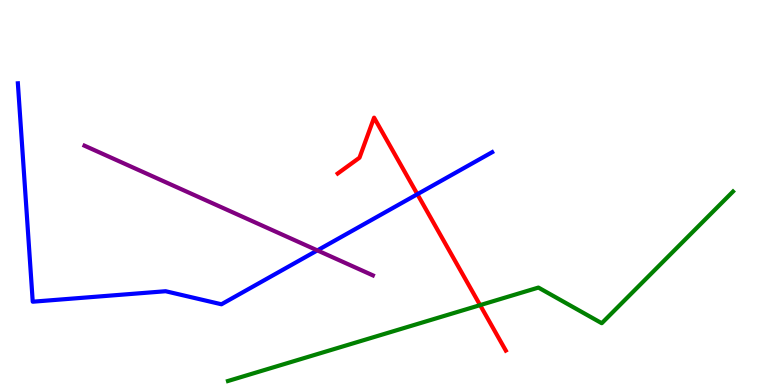[{'lines': ['blue', 'red'], 'intersections': [{'x': 5.39, 'y': 4.96}]}, {'lines': ['green', 'red'], 'intersections': [{'x': 6.19, 'y': 2.07}]}, {'lines': ['purple', 'red'], 'intersections': []}, {'lines': ['blue', 'green'], 'intersections': []}, {'lines': ['blue', 'purple'], 'intersections': [{'x': 4.09, 'y': 3.5}]}, {'lines': ['green', 'purple'], 'intersections': []}]